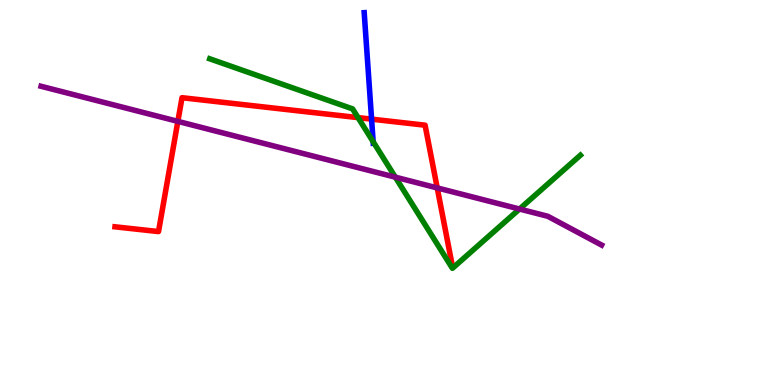[{'lines': ['blue', 'red'], 'intersections': [{'x': 4.79, 'y': 6.91}]}, {'lines': ['green', 'red'], 'intersections': [{'x': 4.62, 'y': 6.95}]}, {'lines': ['purple', 'red'], 'intersections': [{'x': 2.29, 'y': 6.85}, {'x': 5.64, 'y': 5.12}]}, {'lines': ['blue', 'green'], 'intersections': [{'x': 4.81, 'y': 6.32}]}, {'lines': ['blue', 'purple'], 'intersections': []}, {'lines': ['green', 'purple'], 'intersections': [{'x': 5.1, 'y': 5.4}, {'x': 6.7, 'y': 4.57}]}]